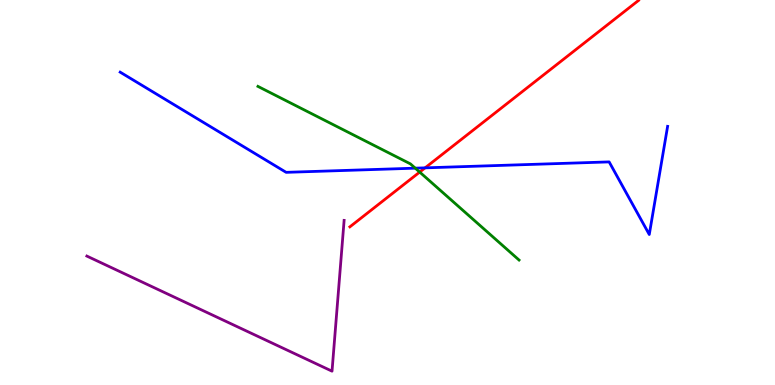[{'lines': ['blue', 'red'], 'intersections': [{'x': 5.49, 'y': 5.64}]}, {'lines': ['green', 'red'], 'intersections': [{'x': 5.42, 'y': 5.53}]}, {'lines': ['purple', 'red'], 'intersections': []}, {'lines': ['blue', 'green'], 'intersections': [{'x': 5.36, 'y': 5.63}]}, {'lines': ['blue', 'purple'], 'intersections': []}, {'lines': ['green', 'purple'], 'intersections': []}]